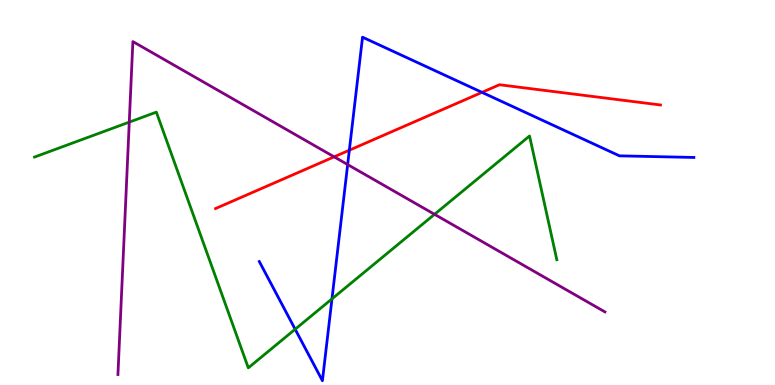[{'lines': ['blue', 'red'], 'intersections': [{'x': 4.51, 'y': 6.1}, {'x': 6.22, 'y': 7.6}]}, {'lines': ['green', 'red'], 'intersections': []}, {'lines': ['purple', 'red'], 'intersections': [{'x': 4.31, 'y': 5.93}]}, {'lines': ['blue', 'green'], 'intersections': [{'x': 3.81, 'y': 1.45}, {'x': 4.28, 'y': 2.24}]}, {'lines': ['blue', 'purple'], 'intersections': [{'x': 4.49, 'y': 5.73}]}, {'lines': ['green', 'purple'], 'intersections': [{'x': 1.67, 'y': 6.83}, {'x': 5.61, 'y': 4.43}]}]